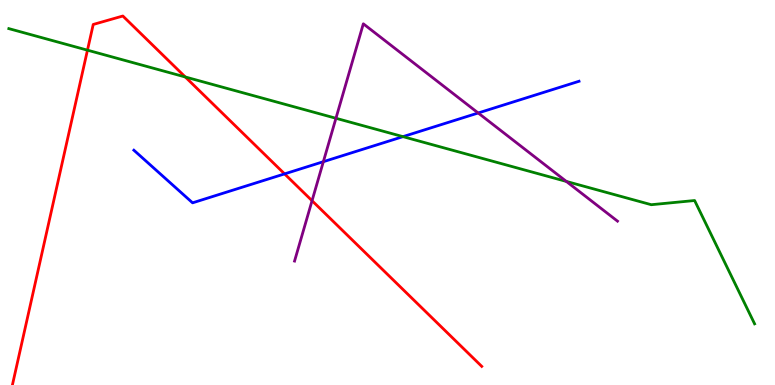[{'lines': ['blue', 'red'], 'intersections': [{'x': 3.67, 'y': 5.48}]}, {'lines': ['green', 'red'], 'intersections': [{'x': 1.13, 'y': 8.7}, {'x': 2.39, 'y': 8.0}]}, {'lines': ['purple', 'red'], 'intersections': [{'x': 4.03, 'y': 4.79}]}, {'lines': ['blue', 'green'], 'intersections': [{'x': 5.2, 'y': 6.45}]}, {'lines': ['blue', 'purple'], 'intersections': [{'x': 4.17, 'y': 5.8}, {'x': 6.17, 'y': 7.07}]}, {'lines': ['green', 'purple'], 'intersections': [{'x': 4.33, 'y': 6.93}, {'x': 7.31, 'y': 5.29}]}]